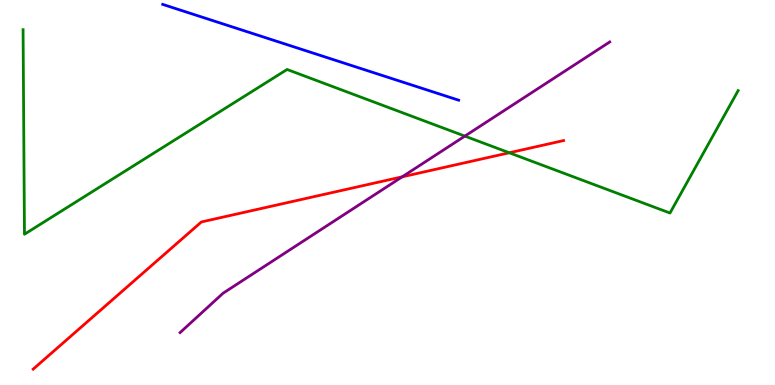[{'lines': ['blue', 'red'], 'intersections': []}, {'lines': ['green', 'red'], 'intersections': [{'x': 6.57, 'y': 6.03}]}, {'lines': ['purple', 'red'], 'intersections': [{'x': 5.19, 'y': 5.41}]}, {'lines': ['blue', 'green'], 'intersections': []}, {'lines': ['blue', 'purple'], 'intersections': []}, {'lines': ['green', 'purple'], 'intersections': [{'x': 6.0, 'y': 6.46}]}]